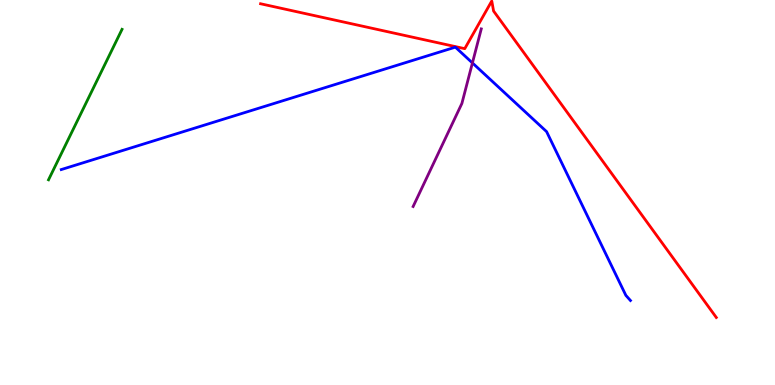[{'lines': ['blue', 'red'], 'intersections': []}, {'lines': ['green', 'red'], 'intersections': []}, {'lines': ['purple', 'red'], 'intersections': []}, {'lines': ['blue', 'green'], 'intersections': []}, {'lines': ['blue', 'purple'], 'intersections': [{'x': 6.1, 'y': 8.37}]}, {'lines': ['green', 'purple'], 'intersections': []}]